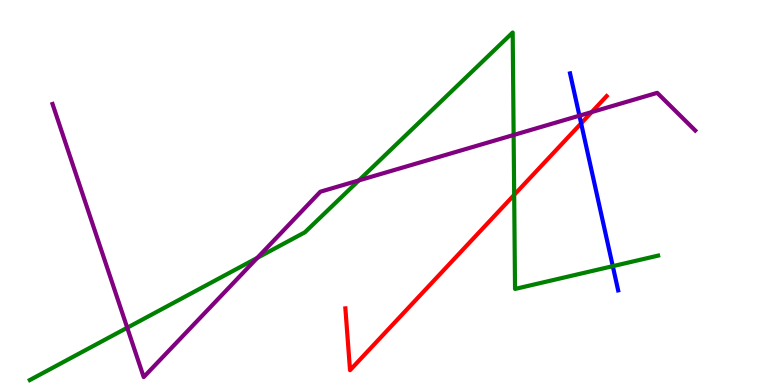[{'lines': ['blue', 'red'], 'intersections': [{'x': 7.5, 'y': 6.8}]}, {'lines': ['green', 'red'], 'intersections': [{'x': 6.63, 'y': 4.94}]}, {'lines': ['purple', 'red'], 'intersections': [{'x': 7.64, 'y': 7.09}]}, {'lines': ['blue', 'green'], 'intersections': [{'x': 7.91, 'y': 3.09}]}, {'lines': ['blue', 'purple'], 'intersections': [{'x': 7.48, 'y': 7.0}]}, {'lines': ['green', 'purple'], 'intersections': [{'x': 1.64, 'y': 1.49}, {'x': 3.32, 'y': 3.3}, {'x': 4.63, 'y': 5.31}, {'x': 6.63, 'y': 6.49}]}]